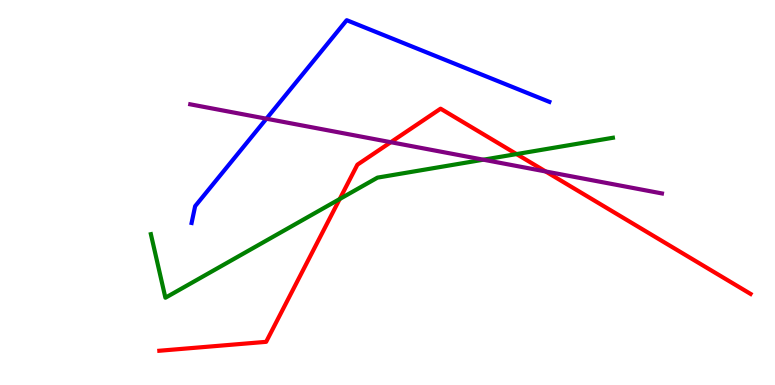[{'lines': ['blue', 'red'], 'intersections': []}, {'lines': ['green', 'red'], 'intersections': [{'x': 4.38, 'y': 4.83}, {'x': 6.67, 'y': 6.0}]}, {'lines': ['purple', 'red'], 'intersections': [{'x': 5.04, 'y': 6.31}, {'x': 7.04, 'y': 5.55}]}, {'lines': ['blue', 'green'], 'intersections': []}, {'lines': ['blue', 'purple'], 'intersections': [{'x': 3.44, 'y': 6.92}]}, {'lines': ['green', 'purple'], 'intersections': [{'x': 6.24, 'y': 5.85}]}]